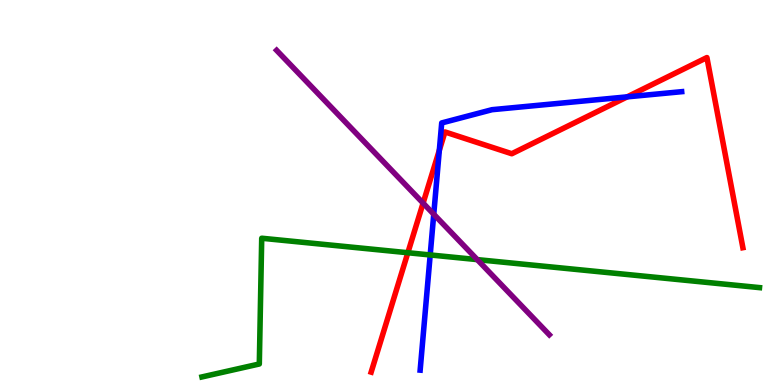[{'lines': ['blue', 'red'], 'intersections': [{'x': 5.67, 'y': 6.1}, {'x': 8.09, 'y': 7.48}]}, {'lines': ['green', 'red'], 'intersections': [{'x': 5.26, 'y': 3.44}]}, {'lines': ['purple', 'red'], 'intersections': [{'x': 5.46, 'y': 4.72}]}, {'lines': ['blue', 'green'], 'intersections': [{'x': 5.55, 'y': 3.38}]}, {'lines': ['blue', 'purple'], 'intersections': [{'x': 5.6, 'y': 4.44}]}, {'lines': ['green', 'purple'], 'intersections': [{'x': 6.16, 'y': 3.26}]}]